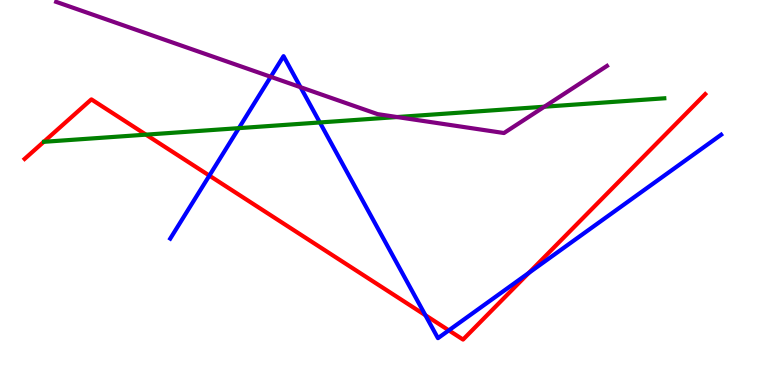[{'lines': ['blue', 'red'], 'intersections': [{'x': 2.7, 'y': 5.44}, {'x': 5.49, 'y': 1.81}, {'x': 5.79, 'y': 1.42}, {'x': 6.82, 'y': 2.91}]}, {'lines': ['green', 'red'], 'intersections': [{'x': 1.88, 'y': 6.5}]}, {'lines': ['purple', 'red'], 'intersections': []}, {'lines': ['blue', 'green'], 'intersections': [{'x': 3.08, 'y': 6.67}, {'x': 4.13, 'y': 6.82}]}, {'lines': ['blue', 'purple'], 'intersections': [{'x': 3.49, 'y': 8.01}, {'x': 3.88, 'y': 7.73}]}, {'lines': ['green', 'purple'], 'intersections': [{'x': 5.12, 'y': 6.96}, {'x': 7.02, 'y': 7.23}]}]